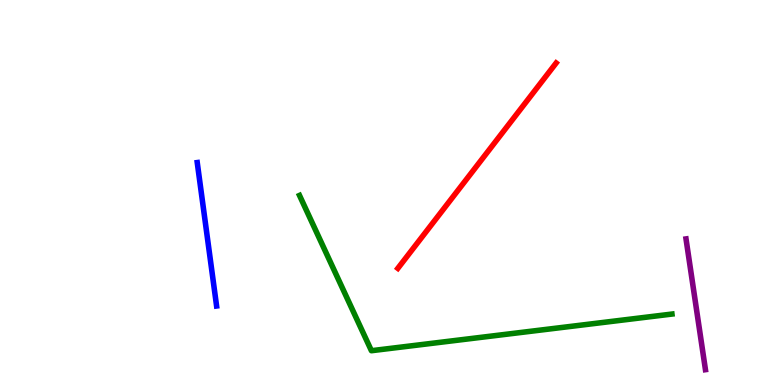[{'lines': ['blue', 'red'], 'intersections': []}, {'lines': ['green', 'red'], 'intersections': []}, {'lines': ['purple', 'red'], 'intersections': []}, {'lines': ['blue', 'green'], 'intersections': []}, {'lines': ['blue', 'purple'], 'intersections': []}, {'lines': ['green', 'purple'], 'intersections': []}]